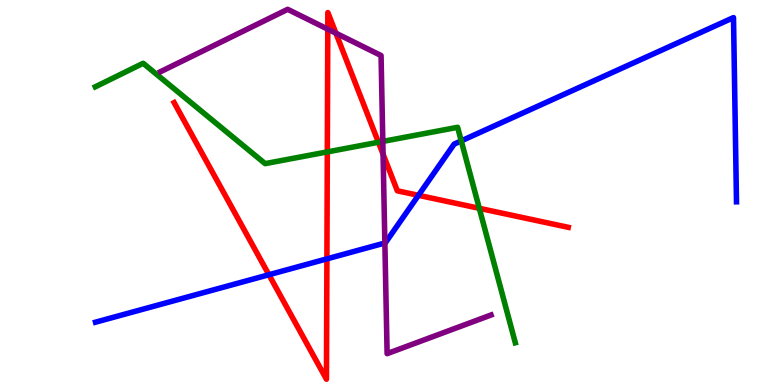[{'lines': ['blue', 'red'], 'intersections': [{'x': 3.47, 'y': 2.86}, {'x': 4.22, 'y': 3.28}, {'x': 5.4, 'y': 4.93}]}, {'lines': ['green', 'red'], 'intersections': [{'x': 4.22, 'y': 6.05}, {'x': 4.88, 'y': 6.31}, {'x': 6.18, 'y': 4.59}]}, {'lines': ['purple', 'red'], 'intersections': [{'x': 4.23, 'y': 9.24}, {'x': 4.33, 'y': 9.14}, {'x': 4.94, 'y': 5.99}]}, {'lines': ['blue', 'green'], 'intersections': [{'x': 5.95, 'y': 6.34}]}, {'lines': ['blue', 'purple'], 'intersections': [{'x': 4.97, 'y': 3.69}]}, {'lines': ['green', 'purple'], 'intersections': [{'x': 4.94, 'y': 6.33}]}]